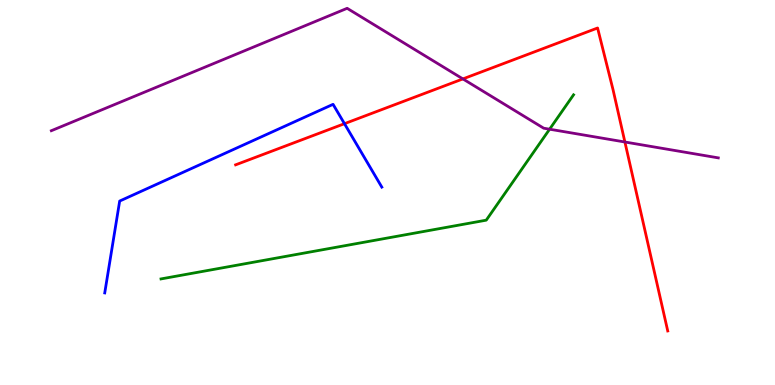[{'lines': ['blue', 'red'], 'intersections': [{'x': 4.44, 'y': 6.79}]}, {'lines': ['green', 'red'], 'intersections': []}, {'lines': ['purple', 'red'], 'intersections': [{'x': 5.97, 'y': 7.95}, {'x': 8.06, 'y': 6.31}]}, {'lines': ['blue', 'green'], 'intersections': []}, {'lines': ['blue', 'purple'], 'intersections': []}, {'lines': ['green', 'purple'], 'intersections': [{'x': 7.09, 'y': 6.64}]}]